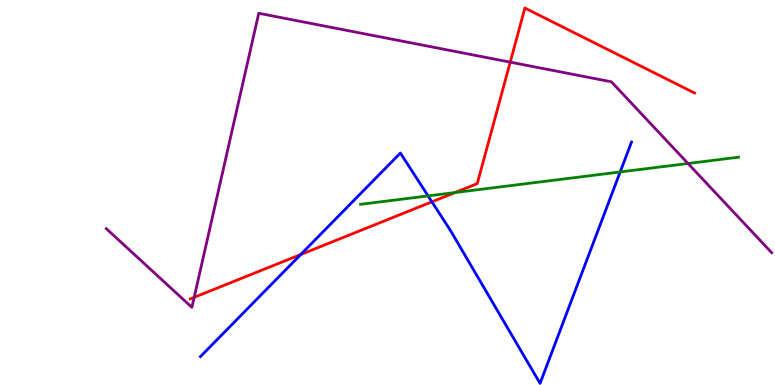[{'lines': ['blue', 'red'], 'intersections': [{'x': 3.88, 'y': 3.39}, {'x': 5.57, 'y': 4.76}]}, {'lines': ['green', 'red'], 'intersections': [{'x': 5.87, 'y': 5.0}]}, {'lines': ['purple', 'red'], 'intersections': [{'x': 2.51, 'y': 2.28}, {'x': 6.58, 'y': 8.39}]}, {'lines': ['blue', 'green'], 'intersections': [{'x': 5.52, 'y': 4.91}, {'x': 8.0, 'y': 5.53}]}, {'lines': ['blue', 'purple'], 'intersections': []}, {'lines': ['green', 'purple'], 'intersections': [{'x': 8.88, 'y': 5.75}]}]